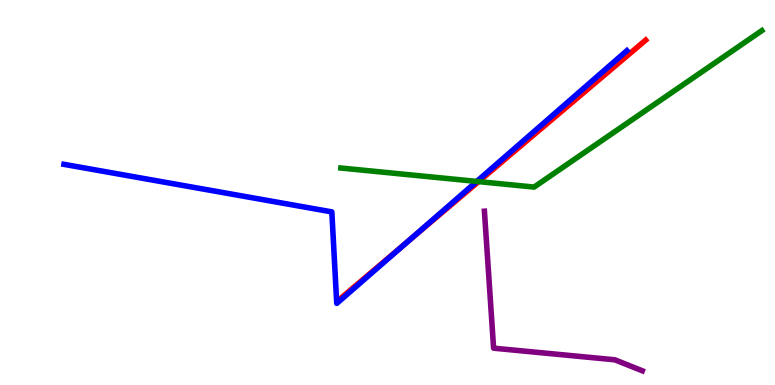[{'lines': ['blue', 'red'], 'intersections': [{'x': 5.25, 'y': 3.71}]}, {'lines': ['green', 'red'], 'intersections': [{'x': 6.18, 'y': 5.28}]}, {'lines': ['purple', 'red'], 'intersections': []}, {'lines': ['blue', 'green'], 'intersections': [{'x': 6.15, 'y': 5.29}]}, {'lines': ['blue', 'purple'], 'intersections': []}, {'lines': ['green', 'purple'], 'intersections': []}]